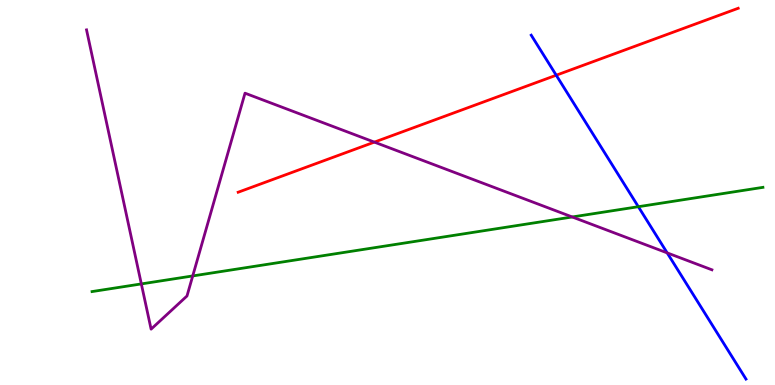[{'lines': ['blue', 'red'], 'intersections': [{'x': 7.18, 'y': 8.05}]}, {'lines': ['green', 'red'], 'intersections': []}, {'lines': ['purple', 'red'], 'intersections': [{'x': 4.83, 'y': 6.31}]}, {'lines': ['blue', 'green'], 'intersections': [{'x': 8.24, 'y': 4.63}]}, {'lines': ['blue', 'purple'], 'intersections': [{'x': 8.61, 'y': 3.43}]}, {'lines': ['green', 'purple'], 'intersections': [{'x': 1.82, 'y': 2.63}, {'x': 2.49, 'y': 2.83}, {'x': 7.38, 'y': 4.36}]}]